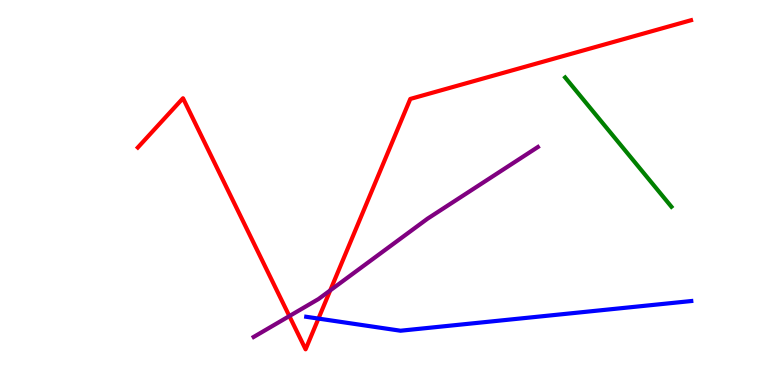[{'lines': ['blue', 'red'], 'intersections': [{'x': 4.11, 'y': 1.73}]}, {'lines': ['green', 'red'], 'intersections': []}, {'lines': ['purple', 'red'], 'intersections': [{'x': 3.73, 'y': 1.79}, {'x': 4.26, 'y': 2.46}]}, {'lines': ['blue', 'green'], 'intersections': []}, {'lines': ['blue', 'purple'], 'intersections': []}, {'lines': ['green', 'purple'], 'intersections': []}]